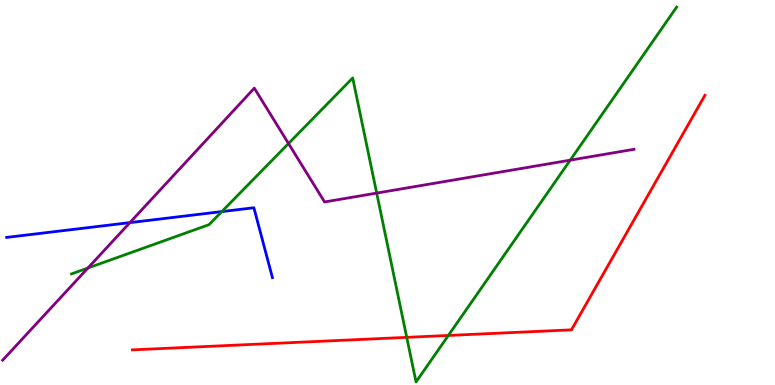[{'lines': ['blue', 'red'], 'intersections': []}, {'lines': ['green', 'red'], 'intersections': [{'x': 5.25, 'y': 1.24}, {'x': 5.79, 'y': 1.29}]}, {'lines': ['purple', 'red'], 'intersections': []}, {'lines': ['blue', 'green'], 'intersections': [{'x': 2.86, 'y': 4.5}]}, {'lines': ['blue', 'purple'], 'intersections': [{'x': 1.68, 'y': 4.22}]}, {'lines': ['green', 'purple'], 'intersections': [{'x': 1.13, 'y': 3.04}, {'x': 3.72, 'y': 6.27}, {'x': 4.86, 'y': 4.98}, {'x': 7.36, 'y': 5.84}]}]